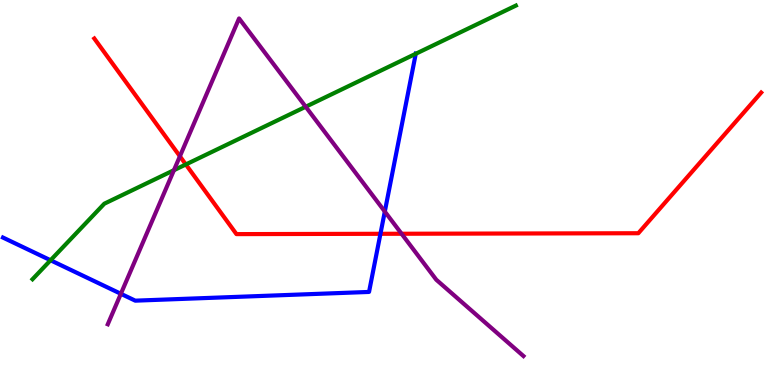[{'lines': ['blue', 'red'], 'intersections': [{'x': 4.91, 'y': 3.93}]}, {'lines': ['green', 'red'], 'intersections': [{'x': 2.4, 'y': 5.73}]}, {'lines': ['purple', 'red'], 'intersections': [{'x': 2.32, 'y': 5.94}, {'x': 5.18, 'y': 3.93}]}, {'lines': ['blue', 'green'], 'intersections': [{'x': 0.652, 'y': 3.24}, {'x': 5.36, 'y': 8.6}]}, {'lines': ['blue', 'purple'], 'intersections': [{'x': 1.56, 'y': 2.37}, {'x': 4.97, 'y': 4.51}]}, {'lines': ['green', 'purple'], 'intersections': [{'x': 2.24, 'y': 5.58}, {'x': 3.94, 'y': 7.23}]}]